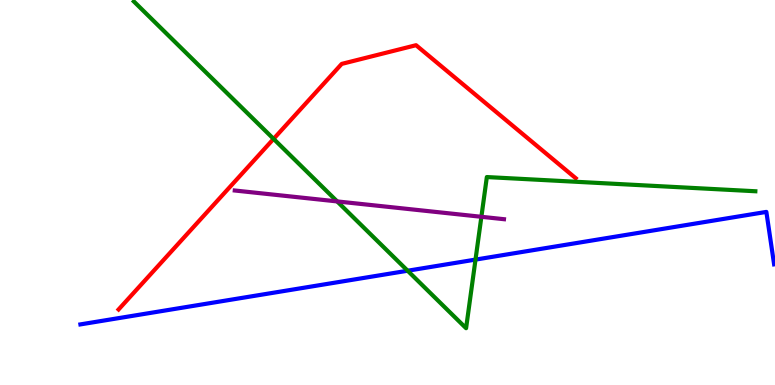[{'lines': ['blue', 'red'], 'intersections': []}, {'lines': ['green', 'red'], 'intersections': [{'x': 3.53, 'y': 6.39}]}, {'lines': ['purple', 'red'], 'intersections': []}, {'lines': ['blue', 'green'], 'intersections': [{'x': 5.26, 'y': 2.97}, {'x': 6.14, 'y': 3.26}]}, {'lines': ['blue', 'purple'], 'intersections': []}, {'lines': ['green', 'purple'], 'intersections': [{'x': 4.35, 'y': 4.77}, {'x': 6.21, 'y': 4.37}]}]